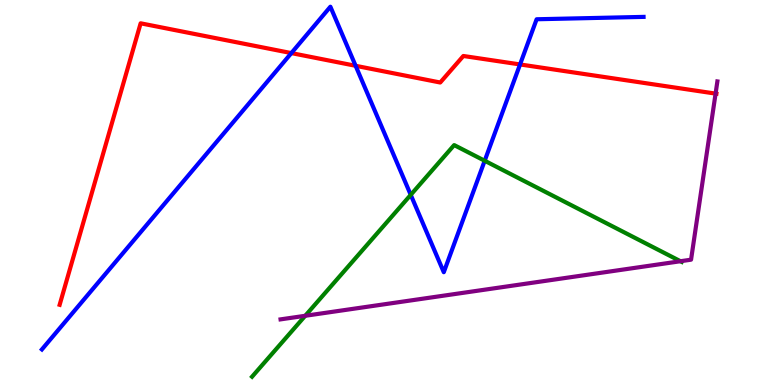[{'lines': ['blue', 'red'], 'intersections': [{'x': 3.76, 'y': 8.62}, {'x': 4.59, 'y': 8.29}, {'x': 6.71, 'y': 8.33}]}, {'lines': ['green', 'red'], 'intersections': []}, {'lines': ['purple', 'red'], 'intersections': [{'x': 9.23, 'y': 7.57}]}, {'lines': ['blue', 'green'], 'intersections': [{'x': 5.3, 'y': 4.94}, {'x': 6.25, 'y': 5.82}]}, {'lines': ['blue', 'purple'], 'intersections': []}, {'lines': ['green', 'purple'], 'intersections': [{'x': 3.94, 'y': 1.8}, {'x': 8.78, 'y': 3.21}]}]